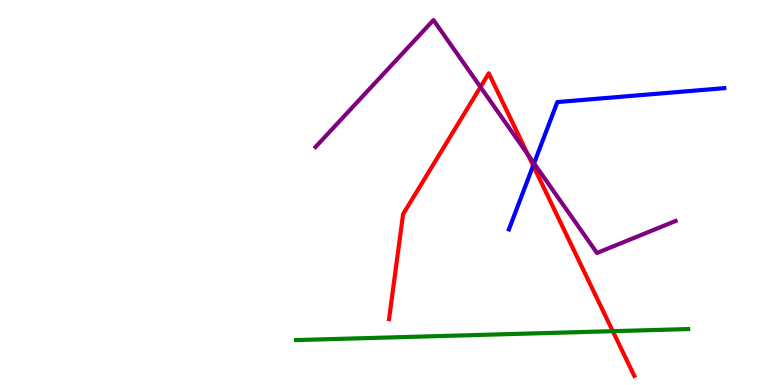[{'lines': ['blue', 'red'], 'intersections': [{'x': 6.88, 'y': 5.7}]}, {'lines': ['green', 'red'], 'intersections': [{'x': 7.91, 'y': 1.4}]}, {'lines': ['purple', 'red'], 'intersections': [{'x': 6.2, 'y': 7.74}, {'x': 6.81, 'y': 5.99}]}, {'lines': ['blue', 'green'], 'intersections': []}, {'lines': ['blue', 'purple'], 'intersections': [{'x': 6.89, 'y': 5.76}]}, {'lines': ['green', 'purple'], 'intersections': []}]